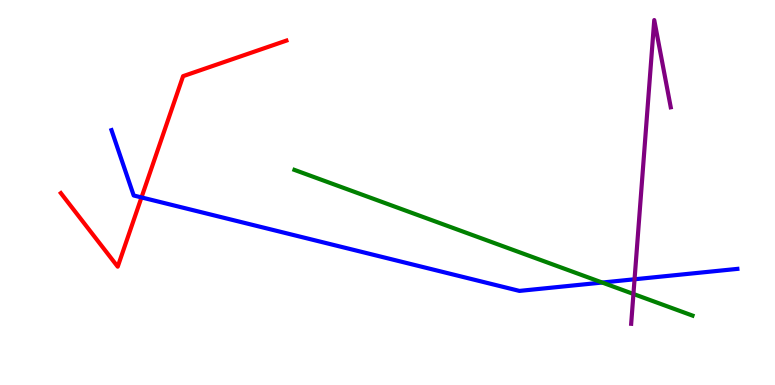[{'lines': ['blue', 'red'], 'intersections': [{'x': 1.83, 'y': 4.87}]}, {'lines': ['green', 'red'], 'intersections': []}, {'lines': ['purple', 'red'], 'intersections': []}, {'lines': ['blue', 'green'], 'intersections': [{'x': 7.77, 'y': 2.66}]}, {'lines': ['blue', 'purple'], 'intersections': [{'x': 8.19, 'y': 2.75}]}, {'lines': ['green', 'purple'], 'intersections': [{'x': 8.17, 'y': 2.36}]}]